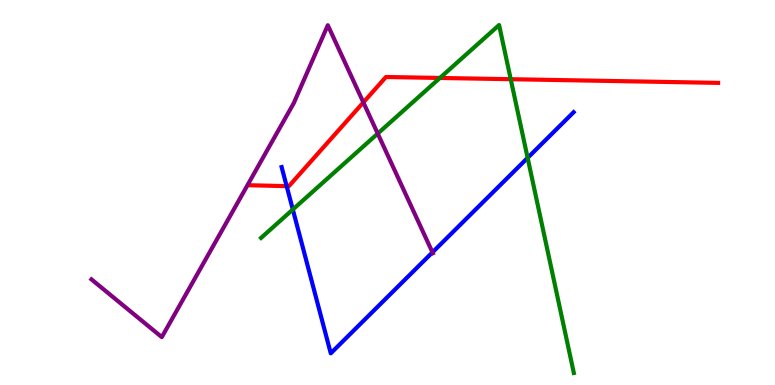[{'lines': ['blue', 'red'], 'intersections': [{'x': 3.7, 'y': 5.16}]}, {'lines': ['green', 'red'], 'intersections': [{'x': 5.68, 'y': 7.98}, {'x': 6.59, 'y': 7.94}]}, {'lines': ['purple', 'red'], 'intersections': [{'x': 4.69, 'y': 7.34}]}, {'lines': ['blue', 'green'], 'intersections': [{'x': 3.78, 'y': 4.56}, {'x': 6.81, 'y': 5.9}]}, {'lines': ['blue', 'purple'], 'intersections': [{'x': 5.58, 'y': 3.45}]}, {'lines': ['green', 'purple'], 'intersections': [{'x': 4.87, 'y': 6.53}]}]